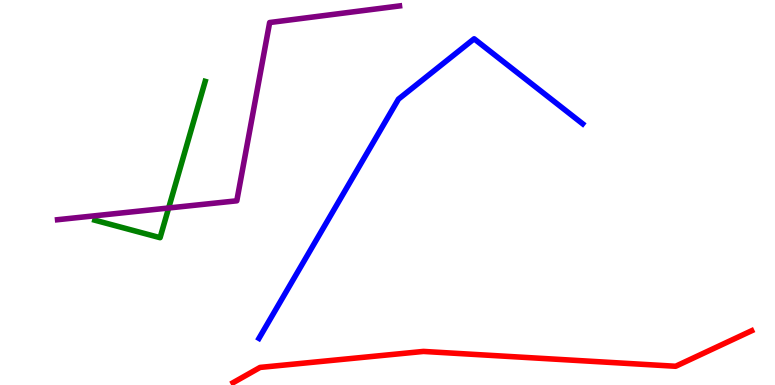[{'lines': ['blue', 'red'], 'intersections': []}, {'lines': ['green', 'red'], 'intersections': []}, {'lines': ['purple', 'red'], 'intersections': []}, {'lines': ['blue', 'green'], 'intersections': []}, {'lines': ['blue', 'purple'], 'intersections': []}, {'lines': ['green', 'purple'], 'intersections': [{'x': 2.18, 'y': 4.6}]}]